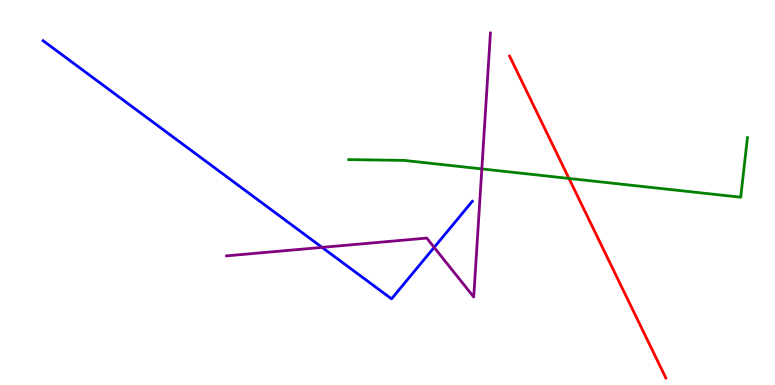[{'lines': ['blue', 'red'], 'intersections': []}, {'lines': ['green', 'red'], 'intersections': [{'x': 7.34, 'y': 5.37}]}, {'lines': ['purple', 'red'], 'intersections': []}, {'lines': ['blue', 'green'], 'intersections': []}, {'lines': ['blue', 'purple'], 'intersections': [{'x': 4.16, 'y': 3.57}, {'x': 5.6, 'y': 3.57}]}, {'lines': ['green', 'purple'], 'intersections': [{'x': 6.22, 'y': 5.61}]}]